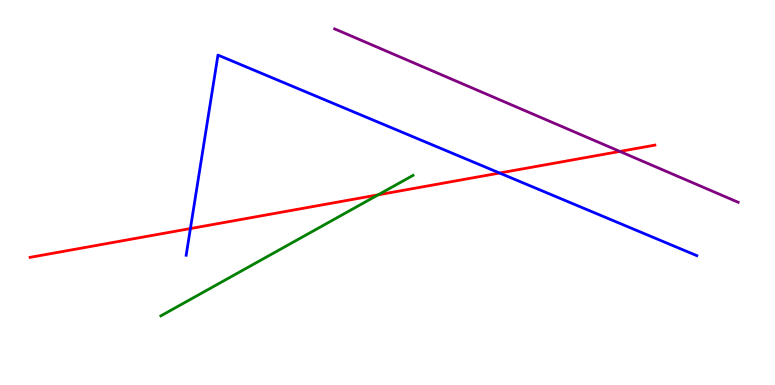[{'lines': ['blue', 'red'], 'intersections': [{'x': 2.46, 'y': 4.06}, {'x': 6.45, 'y': 5.51}]}, {'lines': ['green', 'red'], 'intersections': [{'x': 4.88, 'y': 4.94}]}, {'lines': ['purple', 'red'], 'intersections': [{'x': 8.0, 'y': 6.07}]}, {'lines': ['blue', 'green'], 'intersections': []}, {'lines': ['blue', 'purple'], 'intersections': []}, {'lines': ['green', 'purple'], 'intersections': []}]